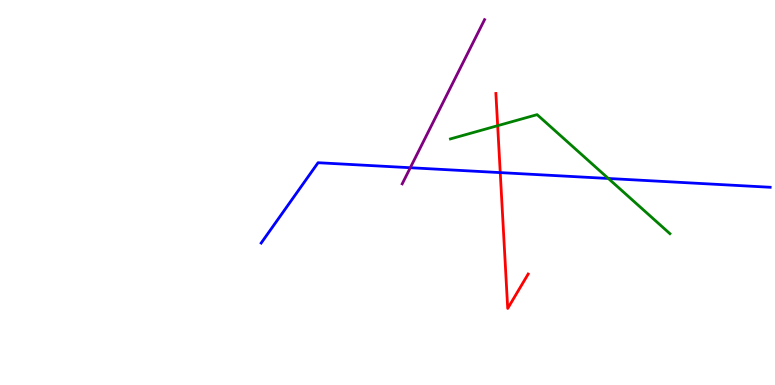[{'lines': ['blue', 'red'], 'intersections': [{'x': 6.45, 'y': 5.52}]}, {'lines': ['green', 'red'], 'intersections': [{'x': 6.42, 'y': 6.74}]}, {'lines': ['purple', 'red'], 'intersections': []}, {'lines': ['blue', 'green'], 'intersections': [{'x': 7.85, 'y': 5.36}]}, {'lines': ['blue', 'purple'], 'intersections': [{'x': 5.29, 'y': 5.64}]}, {'lines': ['green', 'purple'], 'intersections': []}]